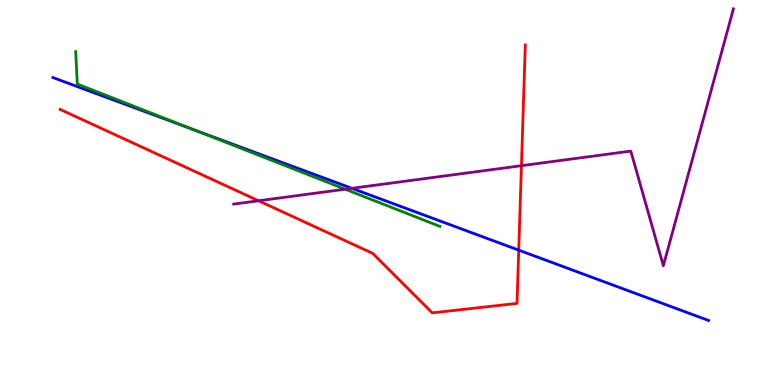[{'lines': ['blue', 'red'], 'intersections': [{'x': 6.69, 'y': 3.5}]}, {'lines': ['green', 'red'], 'intersections': []}, {'lines': ['purple', 'red'], 'intersections': [{'x': 3.34, 'y': 4.79}, {'x': 6.73, 'y': 5.7}]}, {'lines': ['blue', 'green'], 'intersections': [{'x': 2.49, 'y': 6.64}]}, {'lines': ['blue', 'purple'], 'intersections': [{'x': 4.54, 'y': 5.11}]}, {'lines': ['green', 'purple'], 'intersections': [{'x': 4.45, 'y': 5.09}]}]